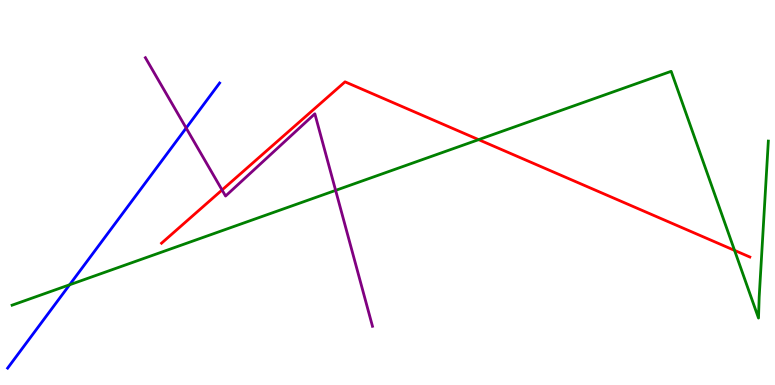[{'lines': ['blue', 'red'], 'intersections': []}, {'lines': ['green', 'red'], 'intersections': [{'x': 6.18, 'y': 6.37}, {'x': 9.48, 'y': 3.5}]}, {'lines': ['purple', 'red'], 'intersections': [{'x': 2.87, 'y': 5.07}]}, {'lines': ['blue', 'green'], 'intersections': [{'x': 0.898, 'y': 2.6}]}, {'lines': ['blue', 'purple'], 'intersections': [{'x': 2.4, 'y': 6.67}]}, {'lines': ['green', 'purple'], 'intersections': [{'x': 4.33, 'y': 5.06}]}]